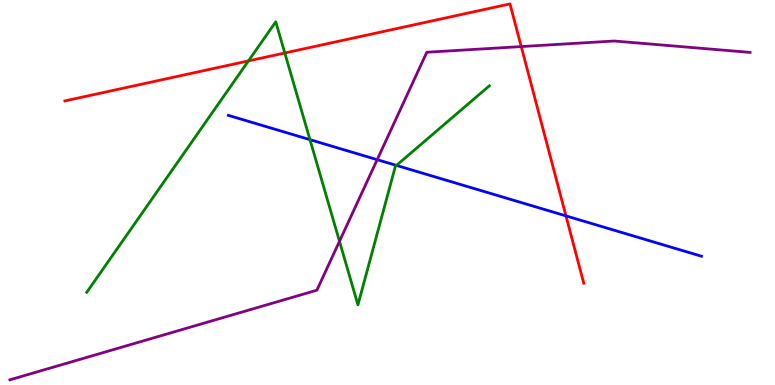[{'lines': ['blue', 'red'], 'intersections': [{'x': 7.3, 'y': 4.39}]}, {'lines': ['green', 'red'], 'intersections': [{'x': 3.21, 'y': 8.42}, {'x': 3.67, 'y': 8.62}]}, {'lines': ['purple', 'red'], 'intersections': [{'x': 6.73, 'y': 8.79}]}, {'lines': ['blue', 'green'], 'intersections': [{'x': 4.0, 'y': 6.37}, {'x': 5.12, 'y': 5.7}]}, {'lines': ['blue', 'purple'], 'intersections': [{'x': 4.87, 'y': 5.85}]}, {'lines': ['green', 'purple'], 'intersections': [{'x': 4.38, 'y': 3.73}]}]